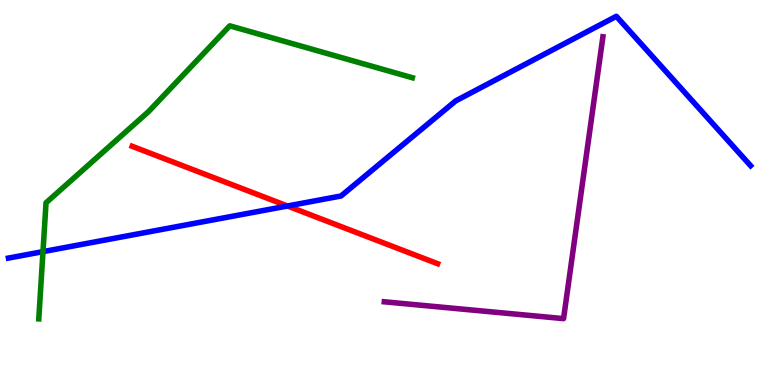[{'lines': ['blue', 'red'], 'intersections': [{'x': 3.71, 'y': 4.65}]}, {'lines': ['green', 'red'], 'intersections': []}, {'lines': ['purple', 'red'], 'intersections': []}, {'lines': ['blue', 'green'], 'intersections': [{'x': 0.555, 'y': 3.46}]}, {'lines': ['blue', 'purple'], 'intersections': []}, {'lines': ['green', 'purple'], 'intersections': []}]